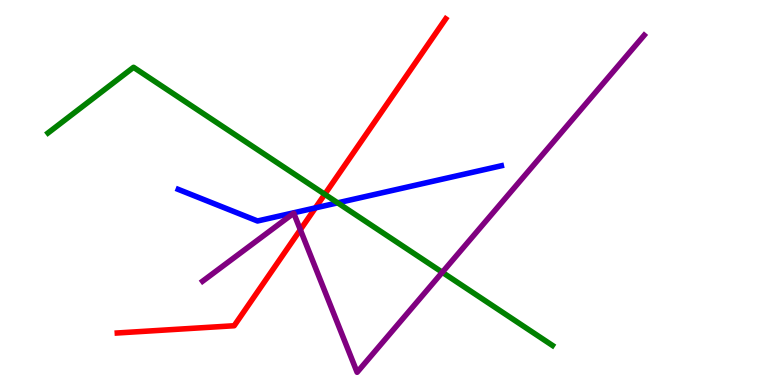[{'lines': ['blue', 'red'], 'intersections': [{'x': 4.07, 'y': 4.6}]}, {'lines': ['green', 'red'], 'intersections': [{'x': 4.19, 'y': 4.95}]}, {'lines': ['purple', 'red'], 'intersections': [{'x': 3.88, 'y': 4.03}]}, {'lines': ['blue', 'green'], 'intersections': [{'x': 4.36, 'y': 4.73}]}, {'lines': ['blue', 'purple'], 'intersections': []}, {'lines': ['green', 'purple'], 'intersections': [{'x': 5.71, 'y': 2.93}]}]